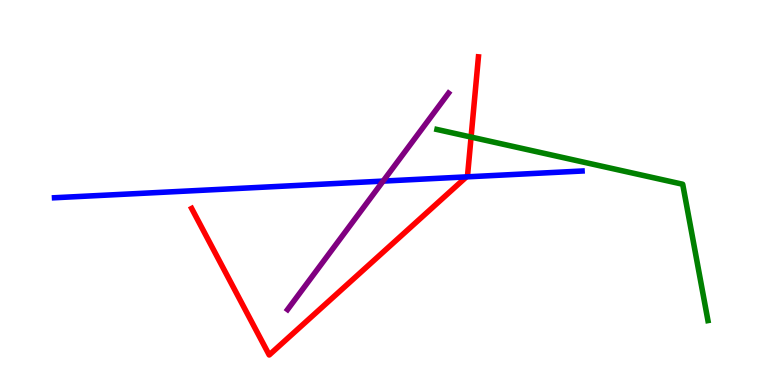[{'lines': ['blue', 'red'], 'intersections': [{'x': 6.02, 'y': 5.41}]}, {'lines': ['green', 'red'], 'intersections': [{'x': 6.08, 'y': 6.44}]}, {'lines': ['purple', 'red'], 'intersections': []}, {'lines': ['blue', 'green'], 'intersections': []}, {'lines': ['blue', 'purple'], 'intersections': [{'x': 4.94, 'y': 5.3}]}, {'lines': ['green', 'purple'], 'intersections': []}]